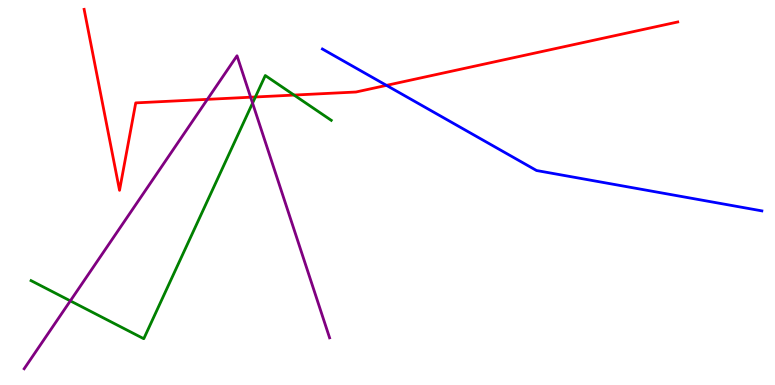[{'lines': ['blue', 'red'], 'intersections': [{'x': 4.99, 'y': 7.78}]}, {'lines': ['green', 'red'], 'intersections': [{'x': 3.3, 'y': 7.48}, {'x': 3.79, 'y': 7.53}]}, {'lines': ['purple', 'red'], 'intersections': [{'x': 2.68, 'y': 7.42}, {'x': 3.23, 'y': 7.47}]}, {'lines': ['blue', 'green'], 'intersections': []}, {'lines': ['blue', 'purple'], 'intersections': []}, {'lines': ['green', 'purple'], 'intersections': [{'x': 0.907, 'y': 2.19}, {'x': 3.26, 'y': 7.32}]}]